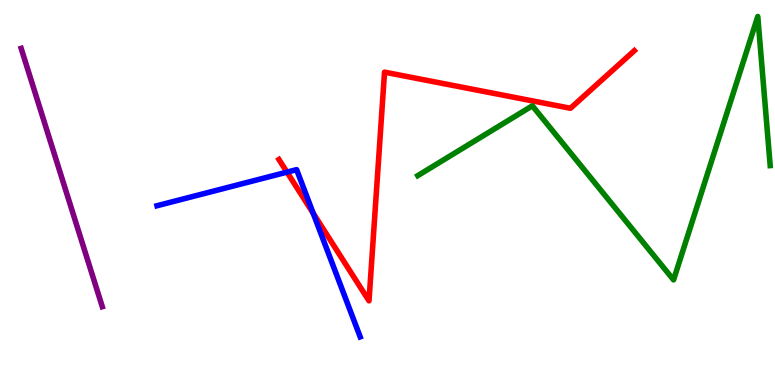[{'lines': ['blue', 'red'], 'intersections': [{'x': 3.7, 'y': 5.53}, {'x': 4.04, 'y': 4.46}]}, {'lines': ['green', 'red'], 'intersections': []}, {'lines': ['purple', 'red'], 'intersections': []}, {'lines': ['blue', 'green'], 'intersections': []}, {'lines': ['blue', 'purple'], 'intersections': []}, {'lines': ['green', 'purple'], 'intersections': []}]